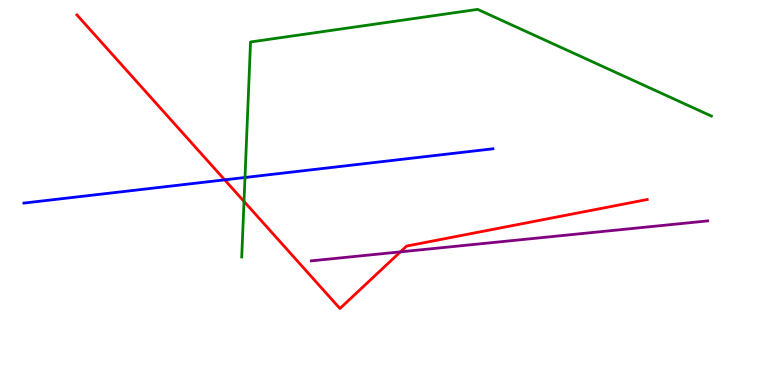[{'lines': ['blue', 'red'], 'intersections': [{'x': 2.9, 'y': 5.33}]}, {'lines': ['green', 'red'], 'intersections': [{'x': 3.15, 'y': 4.77}]}, {'lines': ['purple', 'red'], 'intersections': [{'x': 5.17, 'y': 3.46}]}, {'lines': ['blue', 'green'], 'intersections': [{'x': 3.16, 'y': 5.39}]}, {'lines': ['blue', 'purple'], 'intersections': []}, {'lines': ['green', 'purple'], 'intersections': []}]